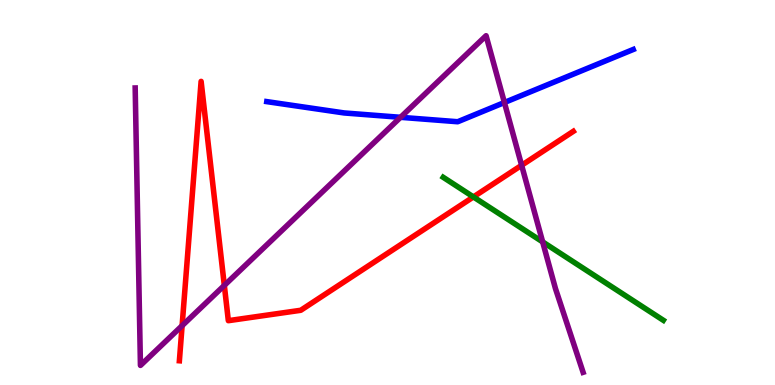[{'lines': ['blue', 'red'], 'intersections': []}, {'lines': ['green', 'red'], 'intersections': [{'x': 6.11, 'y': 4.88}]}, {'lines': ['purple', 'red'], 'intersections': [{'x': 2.35, 'y': 1.54}, {'x': 2.89, 'y': 2.59}, {'x': 6.73, 'y': 5.71}]}, {'lines': ['blue', 'green'], 'intersections': []}, {'lines': ['blue', 'purple'], 'intersections': [{'x': 5.17, 'y': 6.95}, {'x': 6.51, 'y': 7.34}]}, {'lines': ['green', 'purple'], 'intersections': [{'x': 7.0, 'y': 3.72}]}]